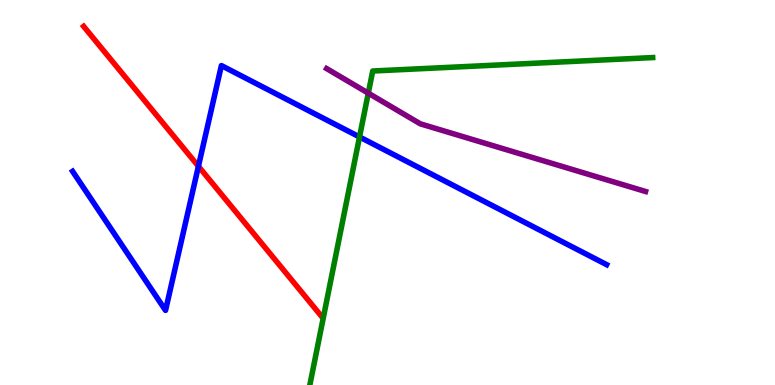[{'lines': ['blue', 'red'], 'intersections': [{'x': 2.56, 'y': 5.68}]}, {'lines': ['green', 'red'], 'intersections': []}, {'lines': ['purple', 'red'], 'intersections': []}, {'lines': ['blue', 'green'], 'intersections': [{'x': 4.64, 'y': 6.44}]}, {'lines': ['blue', 'purple'], 'intersections': []}, {'lines': ['green', 'purple'], 'intersections': [{'x': 4.75, 'y': 7.58}]}]